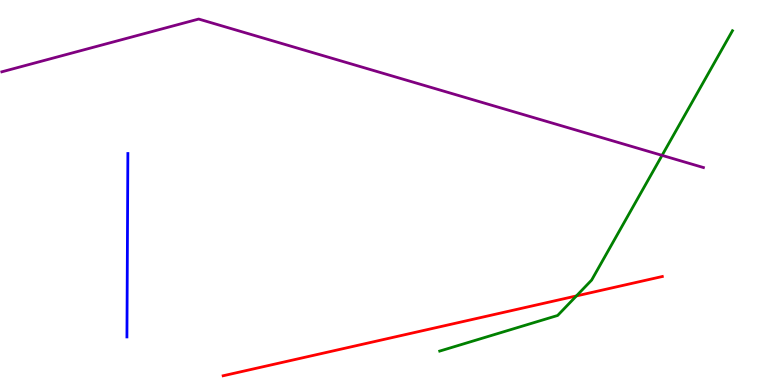[{'lines': ['blue', 'red'], 'intersections': []}, {'lines': ['green', 'red'], 'intersections': [{'x': 7.44, 'y': 2.31}]}, {'lines': ['purple', 'red'], 'intersections': []}, {'lines': ['blue', 'green'], 'intersections': []}, {'lines': ['blue', 'purple'], 'intersections': []}, {'lines': ['green', 'purple'], 'intersections': [{'x': 8.54, 'y': 5.96}]}]